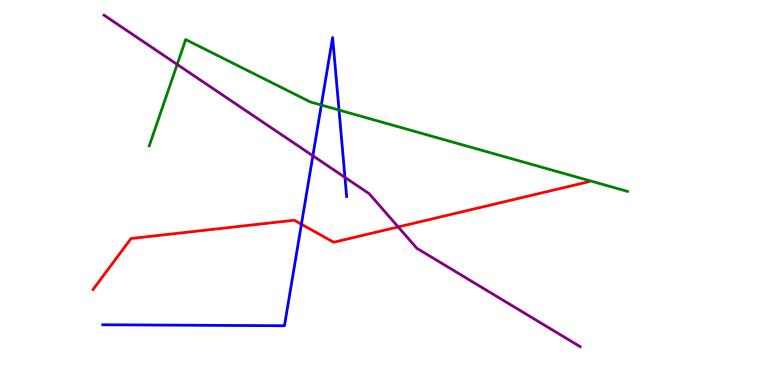[{'lines': ['blue', 'red'], 'intersections': [{'x': 3.89, 'y': 4.18}]}, {'lines': ['green', 'red'], 'intersections': []}, {'lines': ['purple', 'red'], 'intersections': [{'x': 5.14, 'y': 4.11}]}, {'lines': ['blue', 'green'], 'intersections': [{'x': 4.15, 'y': 7.27}, {'x': 4.37, 'y': 7.14}]}, {'lines': ['blue', 'purple'], 'intersections': [{'x': 4.04, 'y': 5.95}, {'x': 4.45, 'y': 5.39}]}, {'lines': ['green', 'purple'], 'intersections': [{'x': 2.29, 'y': 8.33}]}]